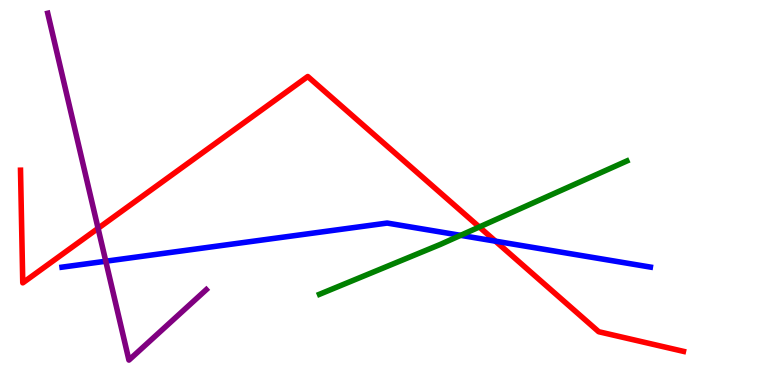[{'lines': ['blue', 'red'], 'intersections': [{'x': 6.39, 'y': 3.74}]}, {'lines': ['green', 'red'], 'intersections': [{'x': 6.18, 'y': 4.1}]}, {'lines': ['purple', 'red'], 'intersections': [{'x': 1.27, 'y': 4.07}]}, {'lines': ['blue', 'green'], 'intersections': [{'x': 5.94, 'y': 3.89}]}, {'lines': ['blue', 'purple'], 'intersections': [{'x': 1.36, 'y': 3.21}]}, {'lines': ['green', 'purple'], 'intersections': []}]